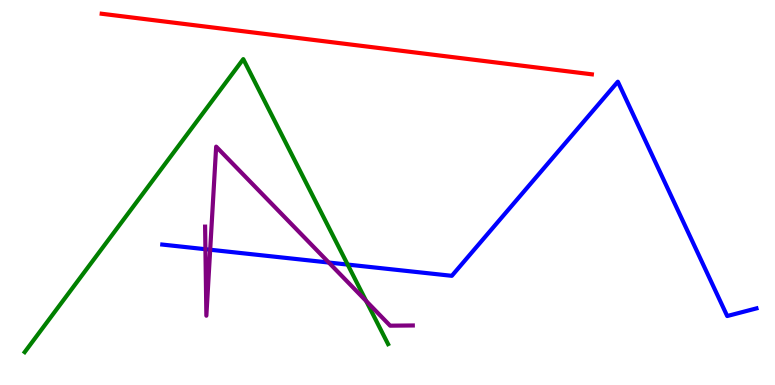[{'lines': ['blue', 'red'], 'intersections': []}, {'lines': ['green', 'red'], 'intersections': []}, {'lines': ['purple', 'red'], 'intersections': []}, {'lines': ['blue', 'green'], 'intersections': [{'x': 4.49, 'y': 3.13}]}, {'lines': ['blue', 'purple'], 'intersections': [{'x': 2.65, 'y': 3.53}, {'x': 2.71, 'y': 3.51}, {'x': 4.24, 'y': 3.18}]}, {'lines': ['green', 'purple'], 'intersections': [{'x': 4.72, 'y': 2.18}]}]